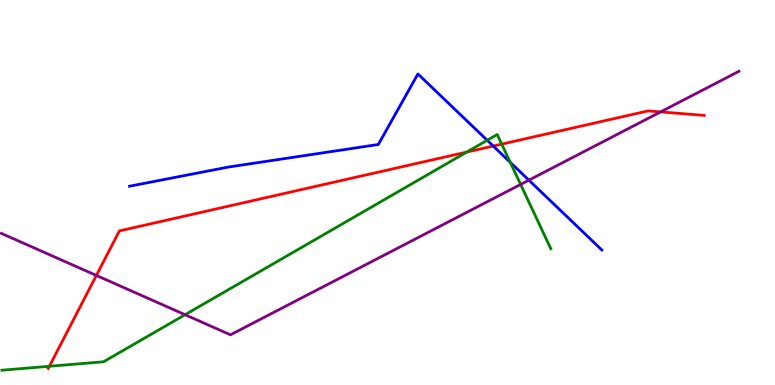[{'lines': ['blue', 'red'], 'intersections': [{'x': 6.36, 'y': 6.21}]}, {'lines': ['green', 'red'], 'intersections': [{'x': 0.637, 'y': 0.486}, {'x': 6.02, 'y': 6.05}, {'x': 6.47, 'y': 6.26}]}, {'lines': ['purple', 'red'], 'intersections': [{'x': 1.24, 'y': 2.85}, {'x': 8.52, 'y': 7.09}]}, {'lines': ['blue', 'green'], 'intersections': [{'x': 6.29, 'y': 6.36}, {'x': 6.58, 'y': 5.78}]}, {'lines': ['blue', 'purple'], 'intersections': [{'x': 6.82, 'y': 5.32}]}, {'lines': ['green', 'purple'], 'intersections': [{'x': 2.39, 'y': 1.83}, {'x': 6.72, 'y': 5.21}]}]